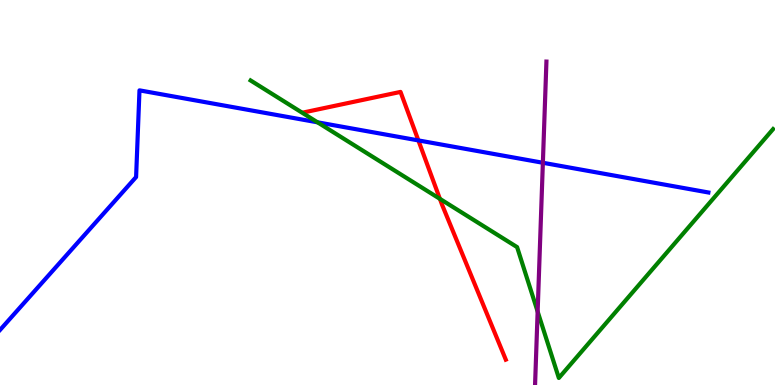[{'lines': ['blue', 'red'], 'intersections': [{'x': 5.4, 'y': 6.35}]}, {'lines': ['green', 'red'], 'intersections': [{'x': 5.68, 'y': 4.84}]}, {'lines': ['purple', 'red'], 'intersections': []}, {'lines': ['blue', 'green'], 'intersections': [{'x': 4.1, 'y': 6.82}]}, {'lines': ['blue', 'purple'], 'intersections': [{'x': 7.0, 'y': 5.77}]}, {'lines': ['green', 'purple'], 'intersections': [{'x': 6.94, 'y': 1.91}]}]